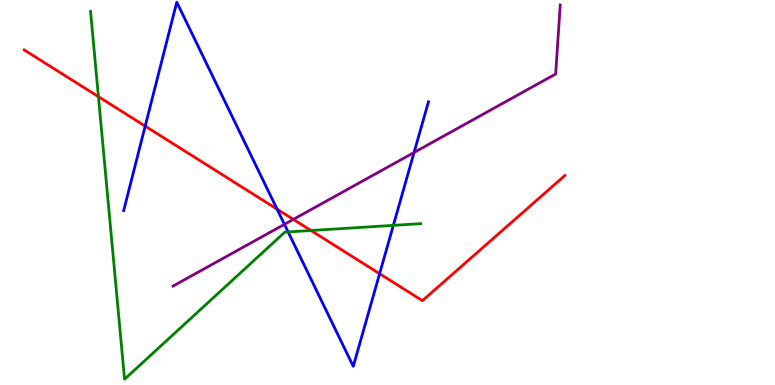[{'lines': ['blue', 'red'], 'intersections': [{'x': 1.87, 'y': 6.72}, {'x': 3.58, 'y': 4.57}, {'x': 4.9, 'y': 2.89}]}, {'lines': ['green', 'red'], 'intersections': [{'x': 1.27, 'y': 7.49}, {'x': 4.01, 'y': 4.01}]}, {'lines': ['purple', 'red'], 'intersections': [{'x': 3.78, 'y': 4.3}]}, {'lines': ['blue', 'green'], 'intersections': [{'x': 3.72, 'y': 3.98}, {'x': 5.08, 'y': 4.15}]}, {'lines': ['blue', 'purple'], 'intersections': [{'x': 3.67, 'y': 4.17}, {'x': 5.34, 'y': 6.04}]}, {'lines': ['green', 'purple'], 'intersections': []}]